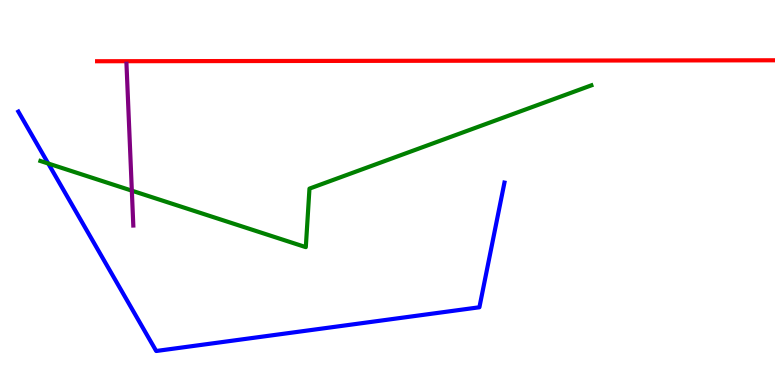[{'lines': ['blue', 'red'], 'intersections': []}, {'lines': ['green', 'red'], 'intersections': []}, {'lines': ['purple', 'red'], 'intersections': []}, {'lines': ['blue', 'green'], 'intersections': [{'x': 0.623, 'y': 5.75}]}, {'lines': ['blue', 'purple'], 'intersections': []}, {'lines': ['green', 'purple'], 'intersections': [{'x': 1.7, 'y': 5.05}]}]